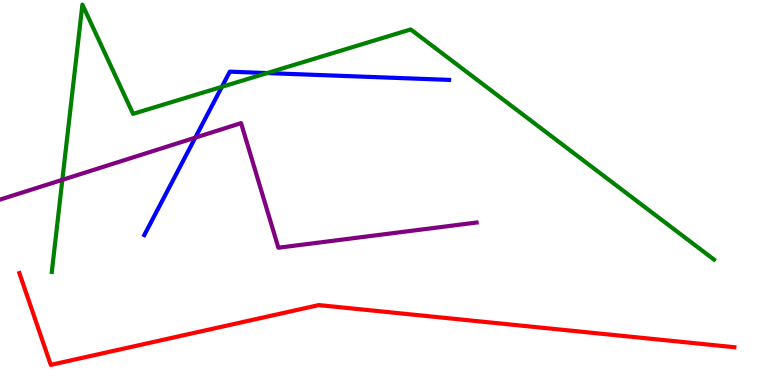[{'lines': ['blue', 'red'], 'intersections': []}, {'lines': ['green', 'red'], 'intersections': []}, {'lines': ['purple', 'red'], 'intersections': []}, {'lines': ['blue', 'green'], 'intersections': [{'x': 2.86, 'y': 7.74}, {'x': 3.45, 'y': 8.1}]}, {'lines': ['blue', 'purple'], 'intersections': [{'x': 2.52, 'y': 6.42}]}, {'lines': ['green', 'purple'], 'intersections': [{'x': 0.804, 'y': 5.33}]}]